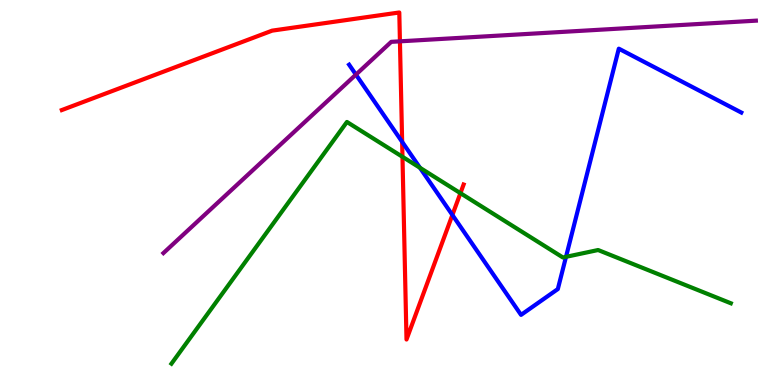[{'lines': ['blue', 'red'], 'intersections': [{'x': 5.19, 'y': 6.32}, {'x': 5.84, 'y': 4.42}]}, {'lines': ['green', 'red'], 'intersections': [{'x': 5.19, 'y': 5.93}, {'x': 5.94, 'y': 4.98}]}, {'lines': ['purple', 'red'], 'intersections': [{'x': 5.16, 'y': 8.93}]}, {'lines': ['blue', 'green'], 'intersections': [{'x': 5.42, 'y': 5.64}, {'x': 7.3, 'y': 3.33}]}, {'lines': ['blue', 'purple'], 'intersections': [{'x': 4.59, 'y': 8.06}]}, {'lines': ['green', 'purple'], 'intersections': []}]